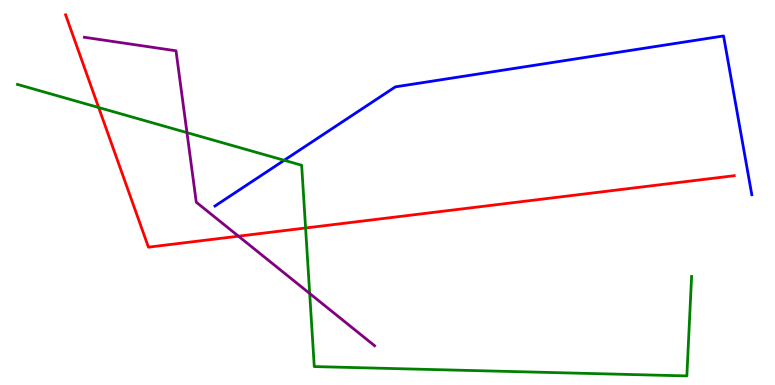[{'lines': ['blue', 'red'], 'intersections': []}, {'lines': ['green', 'red'], 'intersections': [{'x': 1.27, 'y': 7.21}, {'x': 3.94, 'y': 4.08}]}, {'lines': ['purple', 'red'], 'intersections': [{'x': 3.08, 'y': 3.87}]}, {'lines': ['blue', 'green'], 'intersections': [{'x': 3.67, 'y': 5.84}]}, {'lines': ['blue', 'purple'], 'intersections': []}, {'lines': ['green', 'purple'], 'intersections': [{'x': 2.41, 'y': 6.56}, {'x': 4.0, 'y': 2.38}]}]